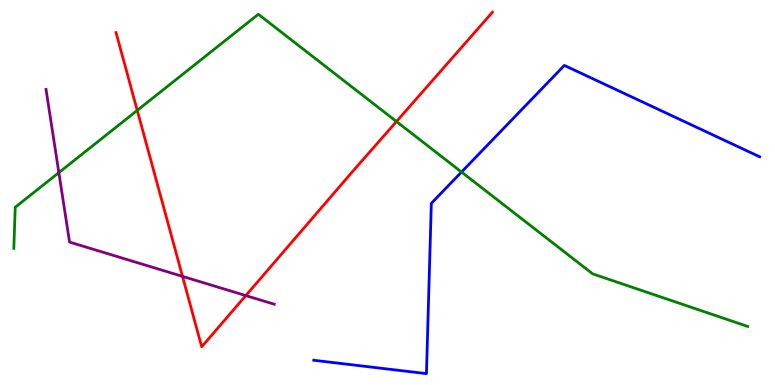[{'lines': ['blue', 'red'], 'intersections': []}, {'lines': ['green', 'red'], 'intersections': [{'x': 1.77, 'y': 7.13}, {'x': 5.12, 'y': 6.84}]}, {'lines': ['purple', 'red'], 'intersections': [{'x': 2.35, 'y': 2.82}, {'x': 3.17, 'y': 2.32}]}, {'lines': ['blue', 'green'], 'intersections': [{'x': 5.96, 'y': 5.53}]}, {'lines': ['blue', 'purple'], 'intersections': []}, {'lines': ['green', 'purple'], 'intersections': [{'x': 0.759, 'y': 5.52}]}]